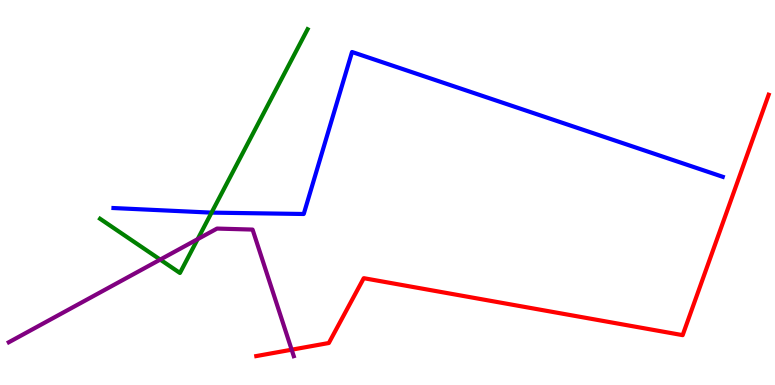[{'lines': ['blue', 'red'], 'intersections': []}, {'lines': ['green', 'red'], 'intersections': []}, {'lines': ['purple', 'red'], 'intersections': [{'x': 3.76, 'y': 0.917}]}, {'lines': ['blue', 'green'], 'intersections': [{'x': 2.73, 'y': 4.48}]}, {'lines': ['blue', 'purple'], 'intersections': []}, {'lines': ['green', 'purple'], 'intersections': [{'x': 2.07, 'y': 3.26}, {'x': 2.55, 'y': 3.79}]}]